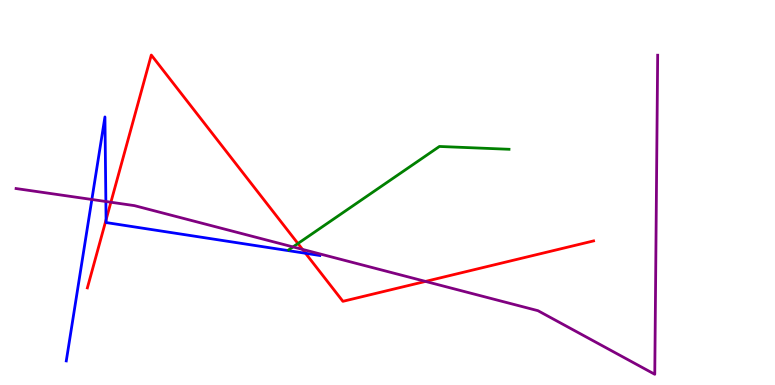[{'lines': ['blue', 'red'], 'intersections': [{'x': 1.37, 'y': 4.29}, {'x': 3.94, 'y': 3.42}]}, {'lines': ['green', 'red'], 'intersections': [{'x': 3.84, 'y': 3.67}]}, {'lines': ['purple', 'red'], 'intersections': [{'x': 1.43, 'y': 4.75}, {'x': 3.9, 'y': 3.52}, {'x': 5.49, 'y': 2.69}]}, {'lines': ['blue', 'green'], 'intersections': []}, {'lines': ['blue', 'purple'], 'intersections': [{'x': 1.19, 'y': 4.82}, {'x': 1.37, 'y': 4.77}]}, {'lines': ['green', 'purple'], 'intersections': [{'x': 3.78, 'y': 3.59}]}]